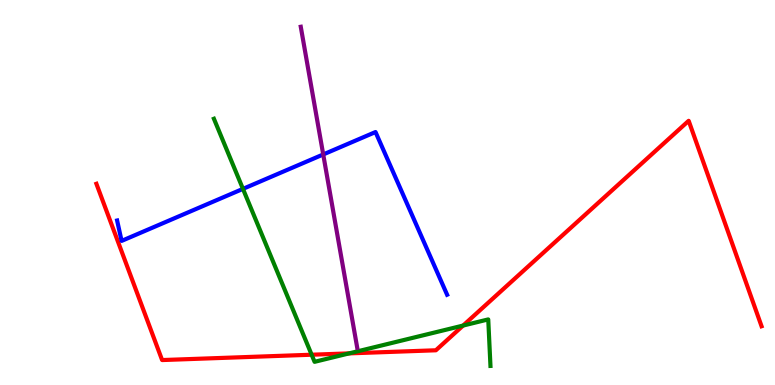[{'lines': ['blue', 'red'], 'intersections': []}, {'lines': ['green', 'red'], 'intersections': [{'x': 4.02, 'y': 0.787}, {'x': 4.51, 'y': 0.821}, {'x': 5.98, 'y': 1.54}]}, {'lines': ['purple', 'red'], 'intersections': []}, {'lines': ['blue', 'green'], 'intersections': [{'x': 3.13, 'y': 5.09}]}, {'lines': ['blue', 'purple'], 'intersections': [{'x': 4.17, 'y': 5.99}]}, {'lines': ['green', 'purple'], 'intersections': []}]